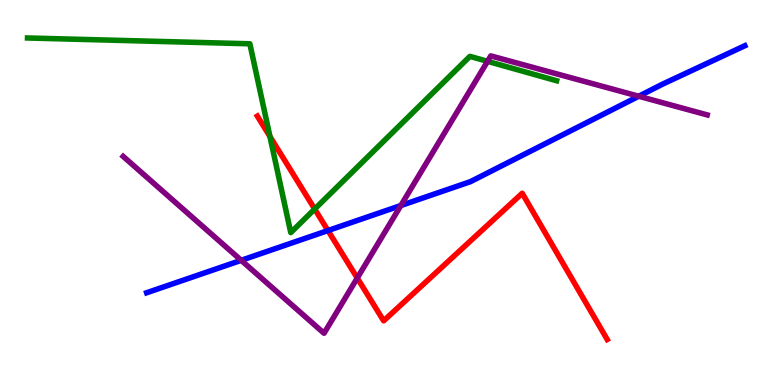[{'lines': ['blue', 'red'], 'intersections': [{'x': 4.23, 'y': 4.01}]}, {'lines': ['green', 'red'], 'intersections': [{'x': 3.48, 'y': 6.45}, {'x': 4.06, 'y': 4.57}]}, {'lines': ['purple', 'red'], 'intersections': [{'x': 4.61, 'y': 2.78}]}, {'lines': ['blue', 'green'], 'intersections': []}, {'lines': ['blue', 'purple'], 'intersections': [{'x': 3.11, 'y': 3.24}, {'x': 5.17, 'y': 4.66}, {'x': 8.24, 'y': 7.5}]}, {'lines': ['green', 'purple'], 'intersections': [{'x': 6.29, 'y': 8.41}]}]